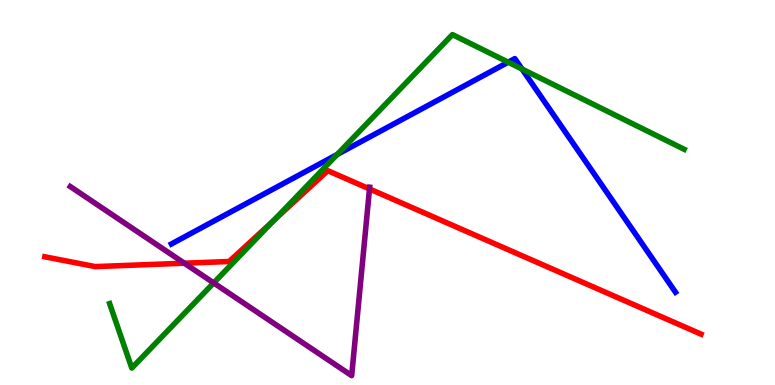[{'lines': ['blue', 'red'], 'intersections': []}, {'lines': ['green', 'red'], 'intersections': [{'x': 3.53, 'y': 4.28}]}, {'lines': ['purple', 'red'], 'intersections': [{'x': 2.38, 'y': 3.16}, {'x': 4.77, 'y': 5.09}]}, {'lines': ['blue', 'green'], 'intersections': [{'x': 4.35, 'y': 5.99}, {'x': 6.56, 'y': 8.38}, {'x': 6.74, 'y': 8.21}]}, {'lines': ['blue', 'purple'], 'intersections': []}, {'lines': ['green', 'purple'], 'intersections': [{'x': 2.76, 'y': 2.65}]}]